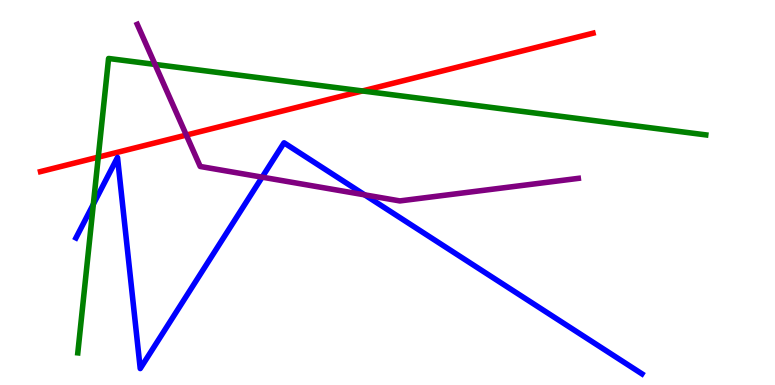[{'lines': ['blue', 'red'], 'intersections': []}, {'lines': ['green', 'red'], 'intersections': [{'x': 1.27, 'y': 5.92}, {'x': 4.68, 'y': 7.64}]}, {'lines': ['purple', 'red'], 'intersections': [{'x': 2.4, 'y': 6.49}]}, {'lines': ['blue', 'green'], 'intersections': [{'x': 1.2, 'y': 4.69}]}, {'lines': ['blue', 'purple'], 'intersections': [{'x': 3.38, 'y': 5.4}, {'x': 4.71, 'y': 4.94}]}, {'lines': ['green', 'purple'], 'intersections': [{'x': 2.0, 'y': 8.33}]}]